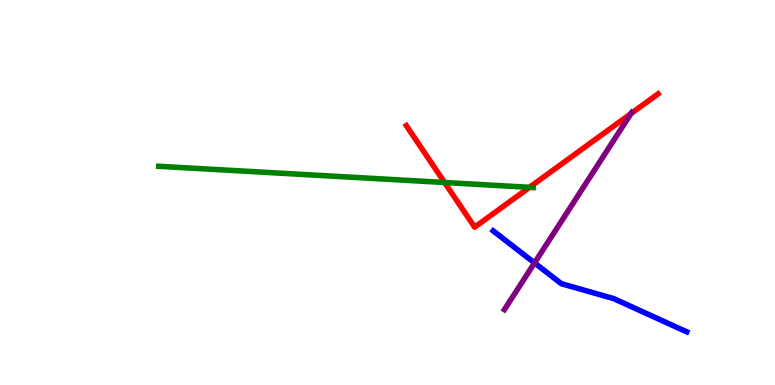[{'lines': ['blue', 'red'], 'intersections': []}, {'lines': ['green', 'red'], 'intersections': [{'x': 5.74, 'y': 5.26}, {'x': 6.83, 'y': 5.13}]}, {'lines': ['purple', 'red'], 'intersections': [{'x': 8.14, 'y': 7.05}]}, {'lines': ['blue', 'green'], 'intersections': []}, {'lines': ['blue', 'purple'], 'intersections': [{'x': 6.9, 'y': 3.17}]}, {'lines': ['green', 'purple'], 'intersections': []}]